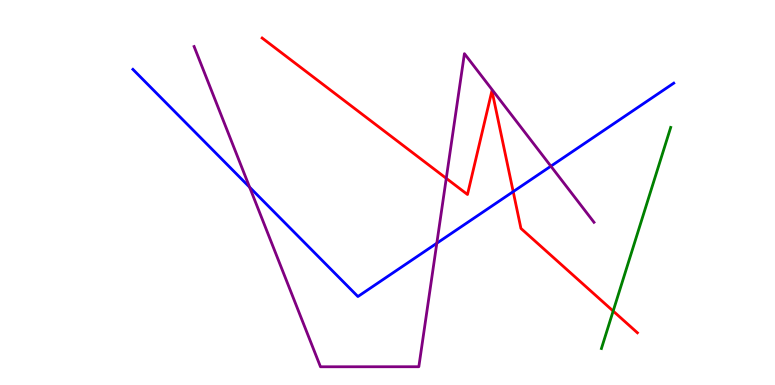[{'lines': ['blue', 'red'], 'intersections': [{'x': 6.62, 'y': 5.02}]}, {'lines': ['green', 'red'], 'intersections': [{'x': 7.91, 'y': 1.92}]}, {'lines': ['purple', 'red'], 'intersections': [{'x': 5.76, 'y': 5.37}]}, {'lines': ['blue', 'green'], 'intersections': []}, {'lines': ['blue', 'purple'], 'intersections': [{'x': 3.22, 'y': 5.14}, {'x': 5.64, 'y': 3.68}, {'x': 7.11, 'y': 5.68}]}, {'lines': ['green', 'purple'], 'intersections': []}]